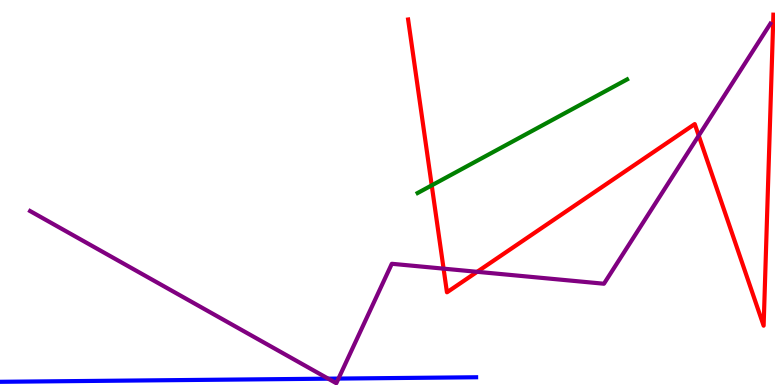[{'lines': ['blue', 'red'], 'intersections': []}, {'lines': ['green', 'red'], 'intersections': [{'x': 5.57, 'y': 5.19}]}, {'lines': ['purple', 'red'], 'intersections': [{'x': 5.72, 'y': 3.02}, {'x': 6.16, 'y': 2.94}, {'x': 9.02, 'y': 6.48}]}, {'lines': ['blue', 'green'], 'intersections': []}, {'lines': ['blue', 'purple'], 'intersections': [{'x': 4.24, 'y': 0.164}, {'x': 4.37, 'y': 0.167}]}, {'lines': ['green', 'purple'], 'intersections': []}]